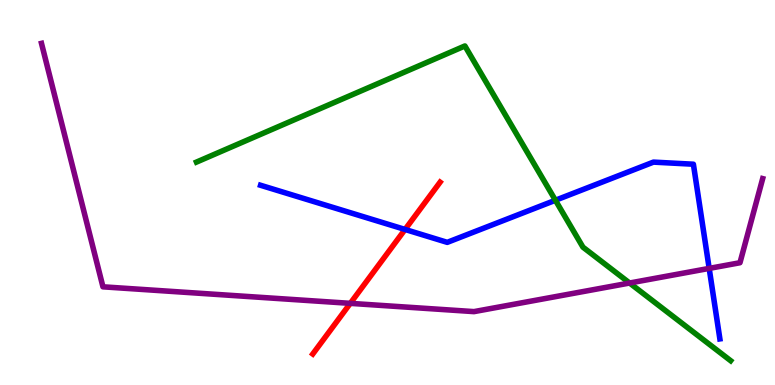[{'lines': ['blue', 'red'], 'intersections': [{'x': 5.23, 'y': 4.04}]}, {'lines': ['green', 'red'], 'intersections': []}, {'lines': ['purple', 'red'], 'intersections': [{'x': 4.52, 'y': 2.12}]}, {'lines': ['blue', 'green'], 'intersections': [{'x': 7.17, 'y': 4.8}]}, {'lines': ['blue', 'purple'], 'intersections': [{'x': 9.15, 'y': 3.03}]}, {'lines': ['green', 'purple'], 'intersections': [{'x': 8.12, 'y': 2.65}]}]